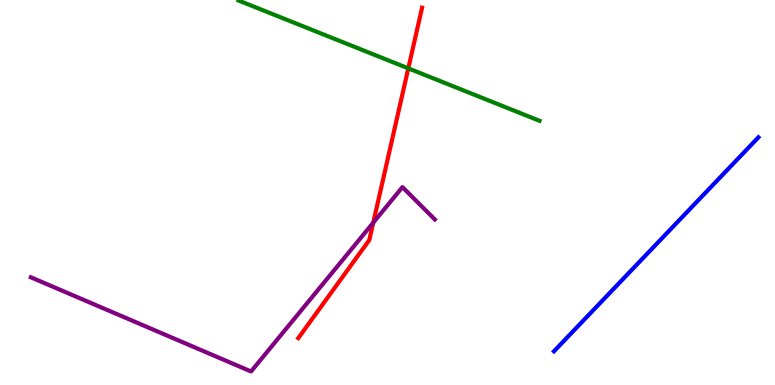[{'lines': ['blue', 'red'], 'intersections': []}, {'lines': ['green', 'red'], 'intersections': [{'x': 5.27, 'y': 8.22}]}, {'lines': ['purple', 'red'], 'intersections': [{'x': 4.82, 'y': 4.22}]}, {'lines': ['blue', 'green'], 'intersections': []}, {'lines': ['blue', 'purple'], 'intersections': []}, {'lines': ['green', 'purple'], 'intersections': []}]